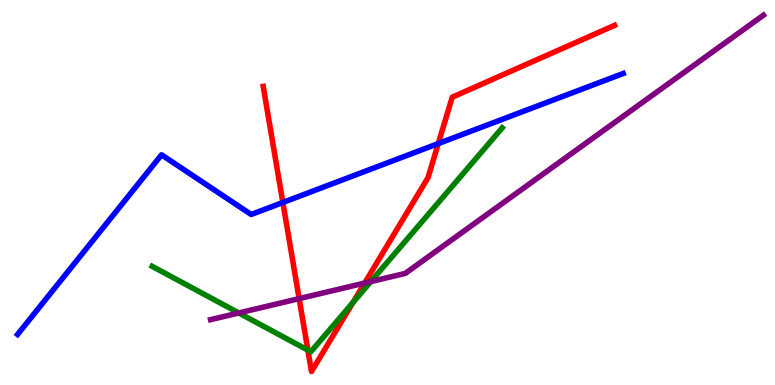[{'lines': ['blue', 'red'], 'intersections': [{'x': 3.65, 'y': 4.74}, {'x': 5.66, 'y': 6.27}]}, {'lines': ['green', 'red'], 'intersections': [{'x': 3.97, 'y': 0.906}, {'x': 4.55, 'y': 2.14}]}, {'lines': ['purple', 'red'], 'intersections': [{'x': 3.86, 'y': 2.24}, {'x': 4.71, 'y': 2.65}]}, {'lines': ['blue', 'green'], 'intersections': []}, {'lines': ['blue', 'purple'], 'intersections': []}, {'lines': ['green', 'purple'], 'intersections': [{'x': 3.08, 'y': 1.87}, {'x': 4.78, 'y': 2.69}]}]